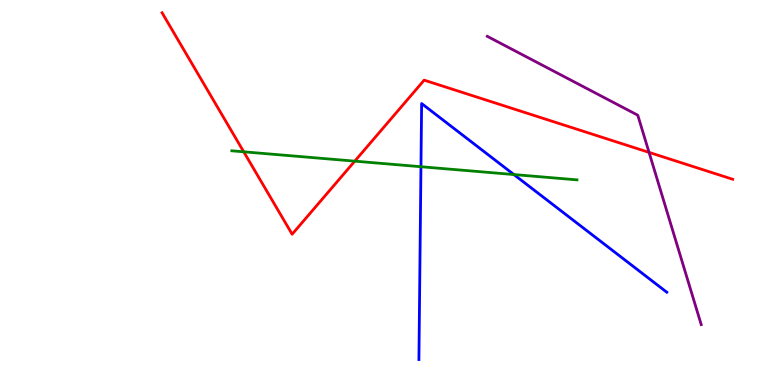[{'lines': ['blue', 'red'], 'intersections': []}, {'lines': ['green', 'red'], 'intersections': [{'x': 3.14, 'y': 6.06}, {'x': 4.58, 'y': 5.81}]}, {'lines': ['purple', 'red'], 'intersections': [{'x': 8.37, 'y': 6.04}]}, {'lines': ['blue', 'green'], 'intersections': [{'x': 5.43, 'y': 5.67}, {'x': 6.63, 'y': 5.47}]}, {'lines': ['blue', 'purple'], 'intersections': []}, {'lines': ['green', 'purple'], 'intersections': []}]